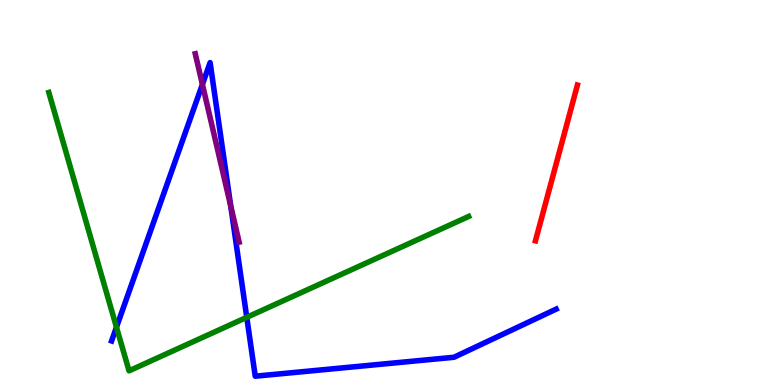[{'lines': ['blue', 'red'], 'intersections': []}, {'lines': ['green', 'red'], 'intersections': []}, {'lines': ['purple', 'red'], 'intersections': []}, {'lines': ['blue', 'green'], 'intersections': [{'x': 1.5, 'y': 1.5}, {'x': 3.18, 'y': 1.76}]}, {'lines': ['blue', 'purple'], 'intersections': [{'x': 2.61, 'y': 7.81}, {'x': 2.98, 'y': 4.64}]}, {'lines': ['green', 'purple'], 'intersections': []}]